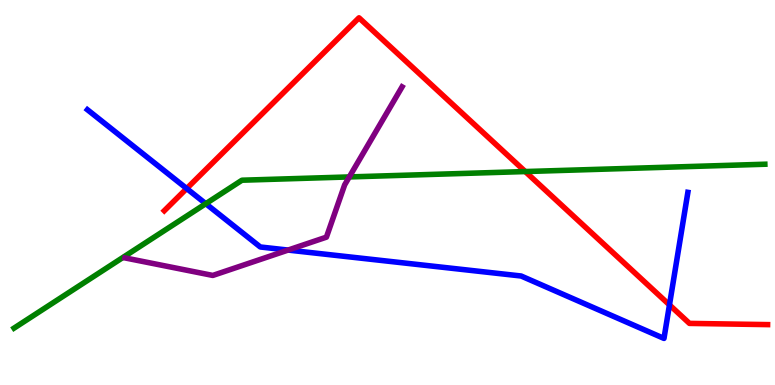[{'lines': ['blue', 'red'], 'intersections': [{'x': 2.41, 'y': 5.1}, {'x': 8.64, 'y': 2.08}]}, {'lines': ['green', 'red'], 'intersections': [{'x': 6.78, 'y': 5.54}]}, {'lines': ['purple', 'red'], 'intersections': []}, {'lines': ['blue', 'green'], 'intersections': [{'x': 2.66, 'y': 4.71}]}, {'lines': ['blue', 'purple'], 'intersections': [{'x': 3.72, 'y': 3.5}]}, {'lines': ['green', 'purple'], 'intersections': [{'x': 4.51, 'y': 5.4}]}]